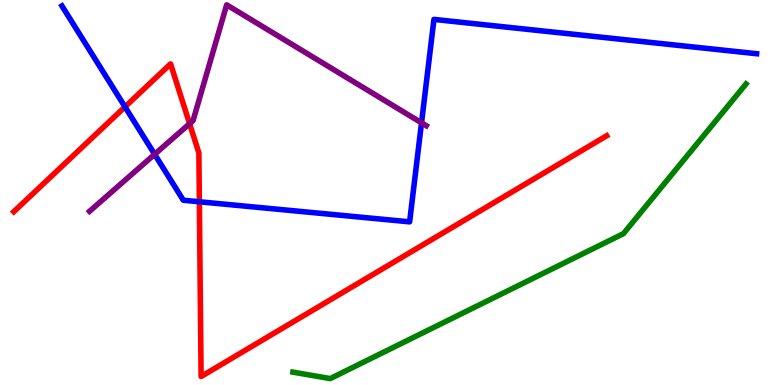[{'lines': ['blue', 'red'], 'intersections': [{'x': 1.61, 'y': 7.22}, {'x': 2.57, 'y': 4.76}]}, {'lines': ['green', 'red'], 'intersections': []}, {'lines': ['purple', 'red'], 'intersections': [{'x': 2.45, 'y': 6.79}]}, {'lines': ['blue', 'green'], 'intersections': []}, {'lines': ['blue', 'purple'], 'intersections': [{'x': 2.0, 'y': 5.99}, {'x': 5.44, 'y': 6.81}]}, {'lines': ['green', 'purple'], 'intersections': []}]